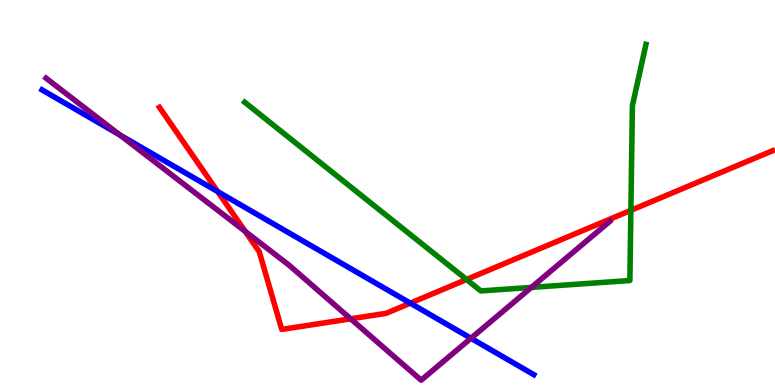[{'lines': ['blue', 'red'], 'intersections': [{'x': 2.81, 'y': 5.02}, {'x': 5.29, 'y': 2.13}]}, {'lines': ['green', 'red'], 'intersections': [{'x': 6.02, 'y': 2.74}, {'x': 8.14, 'y': 4.54}]}, {'lines': ['purple', 'red'], 'intersections': [{'x': 3.16, 'y': 3.99}, {'x': 4.52, 'y': 1.72}]}, {'lines': ['blue', 'green'], 'intersections': []}, {'lines': ['blue', 'purple'], 'intersections': [{'x': 1.55, 'y': 6.5}, {'x': 6.08, 'y': 1.21}]}, {'lines': ['green', 'purple'], 'intersections': [{'x': 6.86, 'y': 2.53}]}]